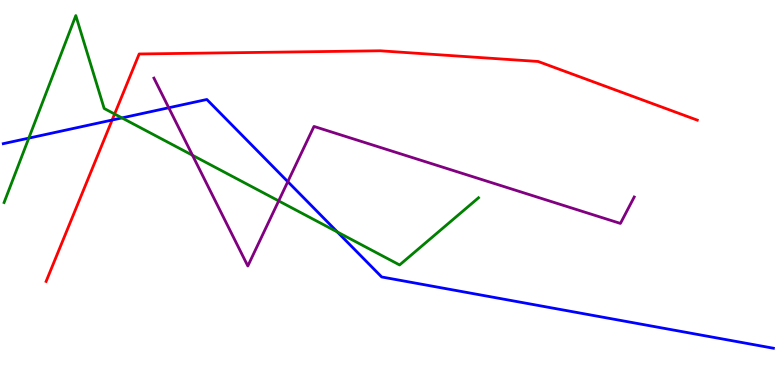[{'lines': ['blue', 'red'], 'intersections': [{'x': 1.45, 'y': 6.88}]}, {'lines': ['green', 'red'], 'intersections': [{'x': 1.48, 'y': 7.04}]}, {'lines': ['purple', 'red'], 'intersections': []}, {'lines': ['blue', 'green'], 'intersections': [{'x': 0.372, 'y': 6.41}, {'x': 1.57, 'y': 6.94}, {'x': 4.35, 'y': 3.97}]}, {'lines': ['blue', 'purple'], 'intersections': [{'x': 2.18, 'y': 7.2}, {'x': 3.71, 'y': 5.28}]}, {'lines': ['green', 'purple'], 'intersections': [{'x': 2.48, 'y': 5.97}, {'x': 3.6, 'y': 4.78}]}]